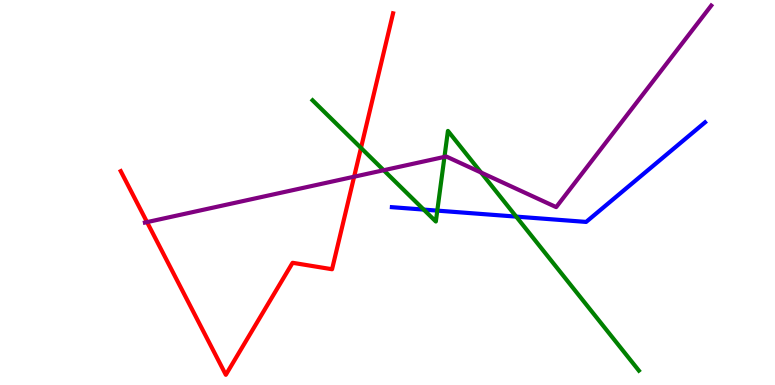[{'lines': ['blue', 'red'], 'intersections': []}, {'lines': ['green', 'red'], 'intersections': [{'x': 4.66, 'y': 6.16}]}, {'lines': ['purple', 'red'], 'intersections': [{'x': 1.9, 'y': 4.23}, {'x': 4.57, 'y': 5.41}]}, {'lines': ['blue', 'green'], 'intersections': [{'x': 5.47, 'y': 4.56}, {'x': 5.64, 'y': 4.53}, {'x': 6.66, 'y': 4.37}]}, {'lines': ['blue', 'purple'], 'intersections': []}, {'lines': ['green', 'purple'], 'intersections': [{'x': 4.95, 'y': 5.58}, {'x': 5.73, 'y': 5.92}, {'x': 6.21, 'y': 5.52}]}]